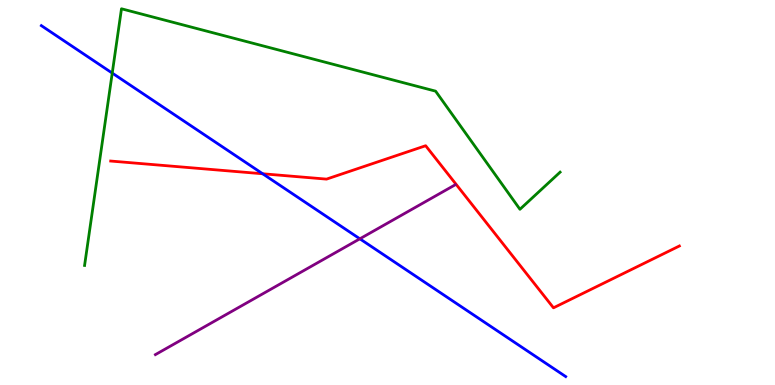[{'lines': ['blue', 'red'], 'intersections': [{'x': 3.39, 'y': 5.49}]}, {'lines': ['green', 'red'], 'intersections': []}, {'lines': ['purple', 'red'], 'intersections': []}, {'lines': ['blue', 'green'], 'intersections': [{'x': 1.45, 'y': 8.1}]}, {'lines': ['blue', 'purple'], 'intersections': [{'x': 4.64, 'y': 3.8}]}, {'lines': ['green', 'purple'], 'intersections': []}]